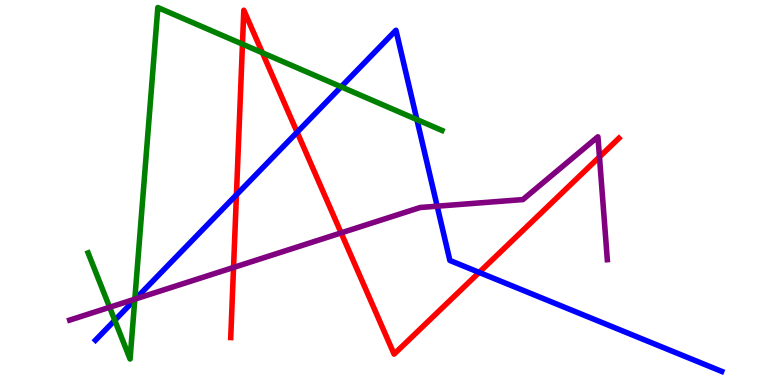[{'lines': ['blue', 'red'], 'intersections': [{'x': 3.05, 'y': 4.94}, {'x': 3.83, 'y': 6.57}, {'x': 6.18, 'y': 2.92}]}, {'lines': ['green', 'red'], 'intersections': [{'x': 3.13, 'y': 8.85}, {'x': 3.39, 'y': 8.63}]}, {'lines': ['purple', 'red'], 'intersections': [{'x': 3.01, 'y': 3.05}, {'x': 4.4, 'y': 3.95}, {'x': 7.74, 'y': 5.92}]}, {'lines': ['blue', 'green'], 'intersections': [{'x': 1.48, 'y': 1.68}, {'x': 1.74, 'y': 2.22}, {'x': 4.4, 'y': 7.75}, {'x': 5.38, 'y': 6.89}]}, {'lines': ['blue', 'purple'], 'intersections': [{'x': 1.75, 'y': 2.23}, {'x': 5.64, 'y': 4.64}]}, {'lines': ['green', 'purple'], 'intersections': [{'x': 1.41, 'y': 2.02}, {'x': 1.74, 'y': 2.23}]}]